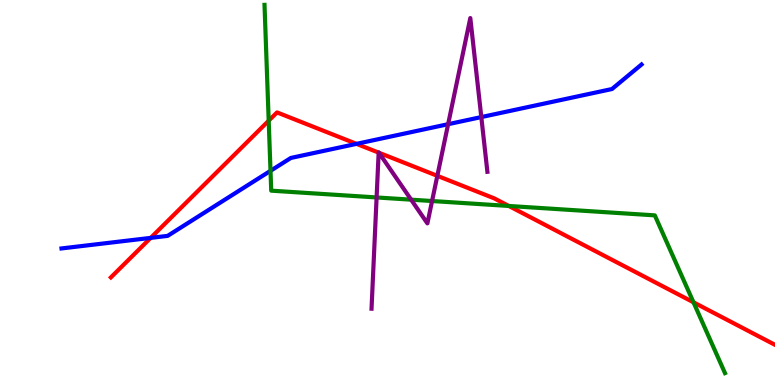[{'lines': ['blue', 'red'], 'intersections': [{'x': 1.94, 'y': 3.82}, {'x': 4.6, 'y': 6.26}]}, {'lines': ['green', 'red'], 'intersections': [{'x': 3.47, 'y': 6.87}, {'x': 6.57, 'y': 4.65}, {'x': 8.95, 'y': 2.15}]}, {'lines': ['purple', 'red'], 'intersections': [{'x': 4.89, 'y': 6.04}, {'x': 4.89, 'y': 6.03}, {'x': 5.64, 'y': 5.43}]}, {'lines': ['blue', 'green'], 'intersections': [{'x': 3.49, 'y': 5.56}]}, {'lines': ['blue', 'purple'], 'intersections': [{'x': 5.78, 'y': 6.77}, {'x': 6.21, 'y': 6.96}]}, {'lines': ['green', 'purple'], 'intersections': [{'x': 4.86, 'y': 4.87}, {'x': 5.3, 'y': 4.81}, {'x': 5.58, 'y': 4.78}]}]